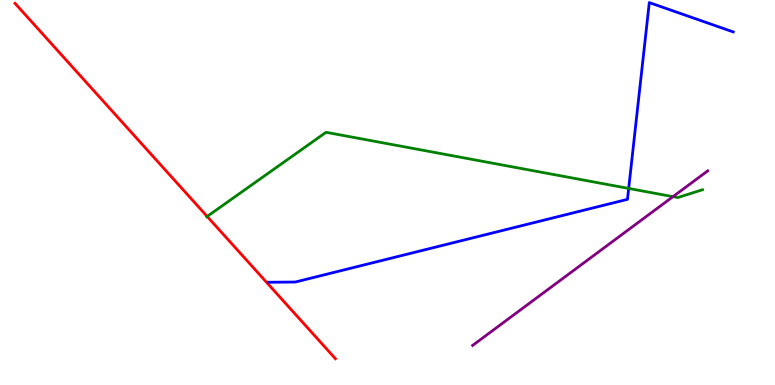[{'lines': ['blue', 'red'], 'intersections': []}, {'lines': ['green', 'red'], 'intersections': [{'x': 2.67, 'y': 4.38}]}, {'lines': ['purple', 'red'], 'intersections': []}, {'lines': ['blue', 'green'], 'intersections': [{'x': 8.11, 'y': 5.11}]}, {'lines': ['blue', 'purple'], 'intersections': []}, {'lines': ['green', 'purple'], 'intersections': [{'x': 8.68, 'y': 4.89}]}]